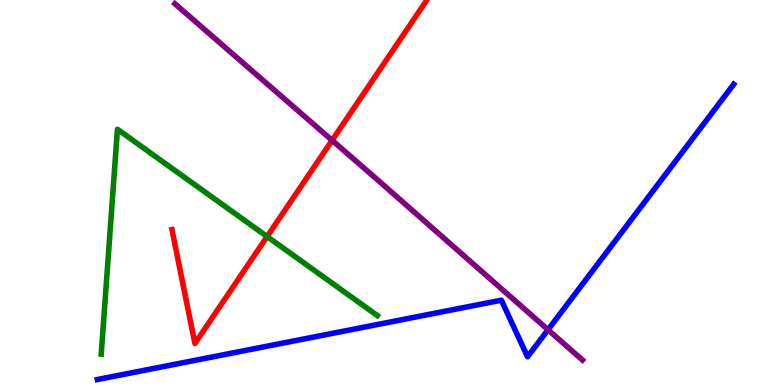[{'lines': ['blue', 'red'], 'intersections': []}, {'lines': ['green', 'red'], 'intersections': [{'x': 3.45, 'y': 3.86}]}, {'lines': ['purple', 'red'], 'intersections': [{'x': 4.29, 'y': 6.35}]}, {'lines': ['blue', 'green'], 'intersections': []}, {'lines': ['blue', 'purple'], 'intersections': [{'x': 7.07, 'y': 1.44}]}, {'lines': ['green', 'purple'], 'intersections': []}]